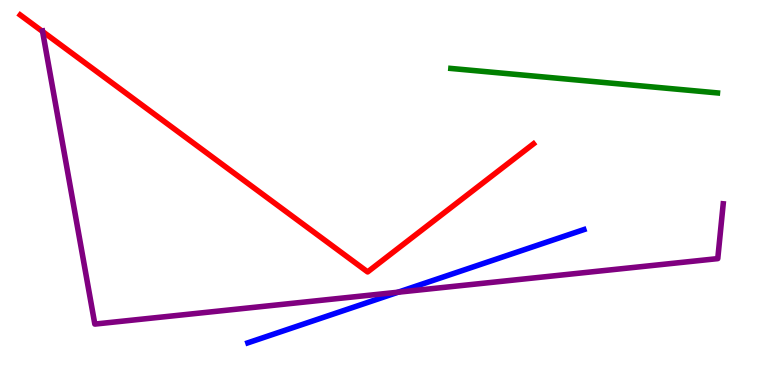[{'lines': ['blue', 'red'], 'intersections': []}, {'lines': ['green', 'red'], 'intersections': []}, {'lines': ['purple', 'red'], 'intersections': [{'x': 0.549, 'y': 9.18}]}, {'lines': ['blue', 'green'], 'intersections': []}, {'lines': ['blue', 'purple'], 'intersections': [{'x': 5.14, 'y': 2.41}]}, {'lines': ['green', 'purple'], 'intersections': []}]